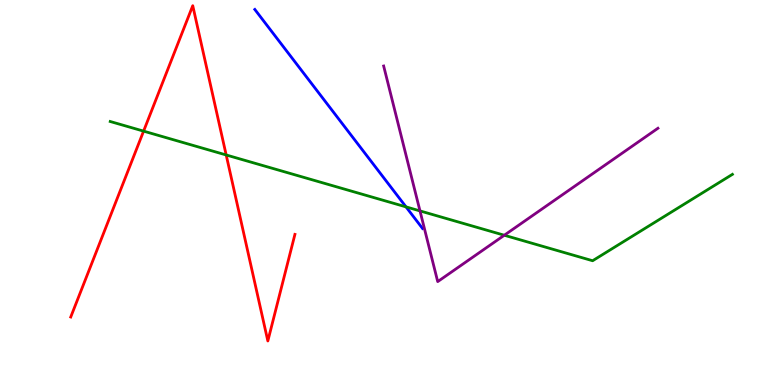[{'lines': ['blue', 'red'], 'intersections': []}, {'lines': ['green', 'red'], 'intersections': [{'x': 1.85, 'y': 6.59}, {'x': 2.92, 'y': 5.97}]}, {'lines': ['purple', 'red'], 'intersections': []}, {'lines': ['blue', 'green'], 'intersections': [{'x': 5.24, 'y': 4.63}]}, {'lines': ['blue', 'purple'], 'intersections': []}, {'lines': ['green', 'purple'], 'intersections': [{'x': 5.42, 'y': 4.52}, {'x': 6.51, 'y': 3.89}]}]